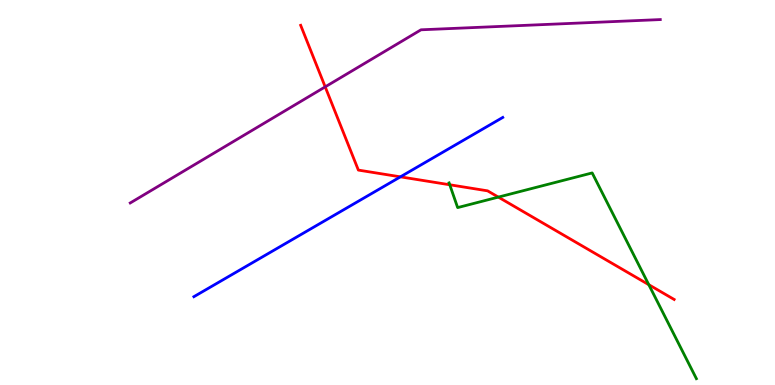[{'lines': ['blue', 'red'], 'intersections': [{'x': 5.17, 'y': 5.41}]}, {'lines': ['green', 'red'], 'intersections': [{'x': 5.8, 'y': 5.2}, {'x': 6.43, 'y': 4.88}, {'x': 8.37, 'y': 2.61}]}, {'lines': ['purple', 'red'], 'intersections': [{'x': 4.2, 'y': 7.74}]}, {'lines': ['blue', 'green'], 'intersections': []}, {'lines': ['blue', 'purple'], 'intersections': []}, {'lines': ['green', 'purple'], 'intersections': []}]